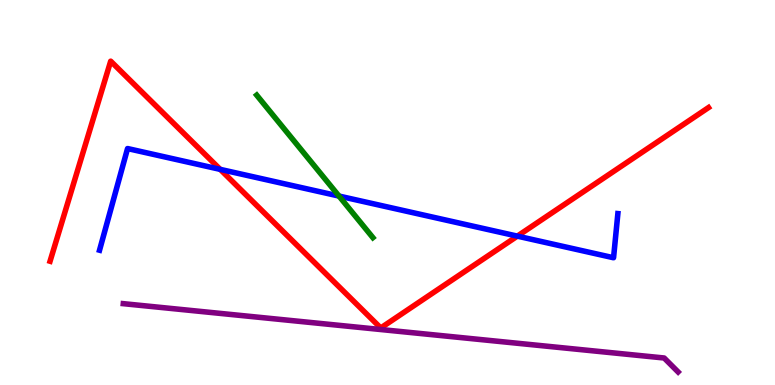[{'lines': ['blue', 'red'], 'intersections': [{'x': 2.84, 'y': 5.6}, {'x': 6.68, 'y': 3.87}]}, {'lines': ['green', 'red'], 'intersections': []}, {'lines': ['purple', 'red'], 'intersections': []}, {'lines': ['blue', 'green'], 'intersections': [{'x': 4.37, 'y': 4.91}]}, {'lines': ['blue', 'purple'], 'intersections': []}, {'lines': ['green', 'purple'], 'intersections': []}]